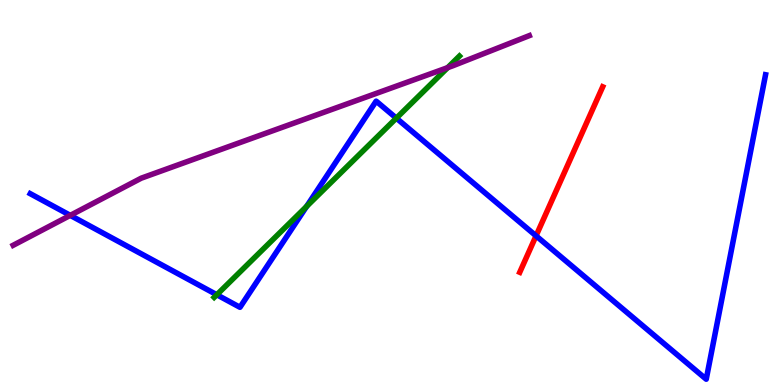[{'lines': ['blue', 'red'], 'intersections': [{'x': 6.92, 'y': 3.87}]}, {'lines': ['green', 'red'], 'intersections': []}, {'lines': ['purple', 'red'], 'intersections': []}, {'lines': ['blue', 'green'], 'intersections': [{'x': 2.8, 'y': 2.34}, {'x': 3.96, 'y': 4.64}, {'x': 5.11, 'y': 6.93}]}, {'lines': ['blue', 'purple'], 'intersections': [{'x': 0.907, 'y': 4.41}]}, {'lines': ['green', 'purple'], 'intersections': [{'x': 5.78, 'y': 8.24}]}]